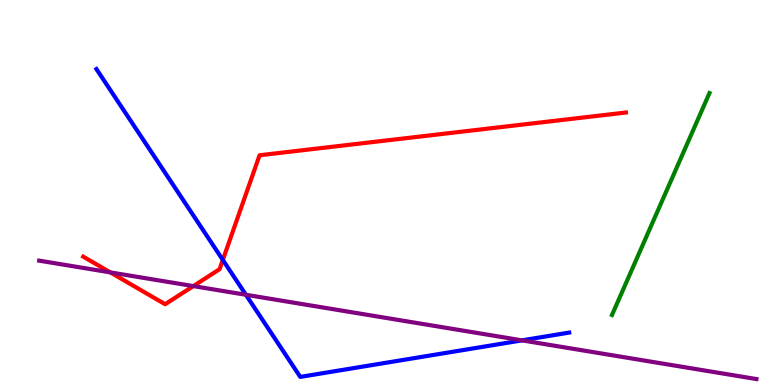[{'lines': ['blue', 'red'], 'intersections': [{'x': 2.88, 'y': 3.25}]}, {'lines': ['green', 'red'], 'intersections': []}, {'lines': ['purple', 'red'], 'intersections': [{'x': 1.42, 'y': 2.92}, {'x': 2.49, 'y': 2.57}]}, {'lines': ['blue', 'green'], 'intersections': []}, {'lines': ['blue', 'purple'], 'intersections': [{'x': 3.17, 'y': 2.34}, {'x': 6.74, 'y': 1.16}]}, {'lines': ['green', 'purple'], 'intersections': []}]